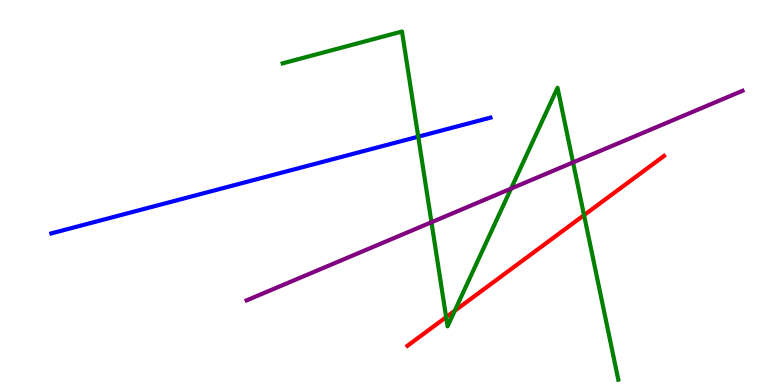[{'lines': ['blue', 'red'], 'intersections': []}, {'lines': ['green', 'red'], 'intersections': [{'x': 5.76, 'y': 1.76}, {'x': 5.87, 'y': 1.93}, {'x': 7.54, 'y': 4.41}]}, {'lines': ['purple', 'red'], 'intersections': []}, {'lines': ['blue', 'green'], 'intersections': [{'x': 5.4, 'y': 6.45}]}, {'lines': ['blue', 'purple'], 'intersections': []}, {'lines': ['green', 'purple'], 'intersections': [{'x': 5.57, 'y': 4.23}, {'x': 6.59, 'y': 5.1}, {'x': 7.39, 'y': 5.78}]}]